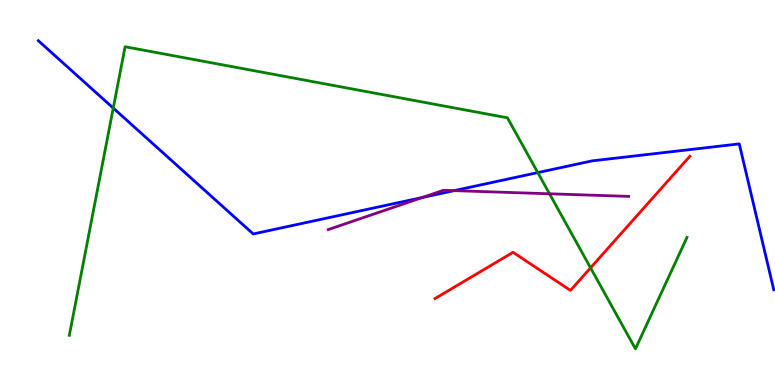[{'lines': ['blue', 'red'], 'intersections': []}, {'lines': ['green', 'red'], 'intersections': [{'x': 7.62, 'y': 3.04}]}, {'lines': ['purple', 'red'], 'intersections': []}, {'lines': ['blue', 'green'], 'intersections': [{'x': 1.46, 'y': 7.19}, {'x': 6.94, 'y': 5.52}]}, {'lines': ['blue', 'purple'], 'intersections': [{'x': 5.45, 'y': 4.87}, {'x': 5.86, 'y': 5.05}]}, {'lines': ['green', 'purple'], 'intersections': [{'x': 7.09, 'y': 4.97}]}]